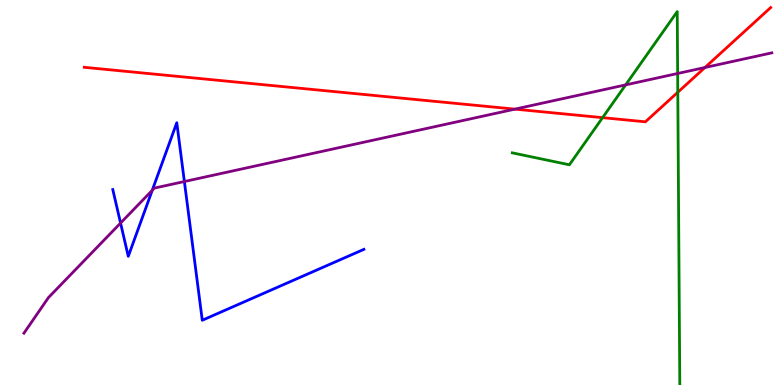[{'lines': ['blue', 'red'], 'intersections': []}, {'lines': ['green', 'red'], 'intersections': [{'x': 7.78, 'y': 6.94}, {'x': 8.75, 'y': 7.6}]}, {'lines': ['purple', 'red'], 'intersections': [{'x': 6.64, 'y': 7.17}, {'x': 9.1, 'y': 8.25}]}, {'lines': ['blue', 'green'], 'intersections': []}, {'lines': ['blue', 'purple'], 'intersections': [{'x': 1.56, 'y': 4.21}, {'x': 1.96, 'y': 5.06}, {'x': 2.38, 'y': 5.28}]}, {'lines': ['green', 'purple'], 'intersections': [{'x': 8.07, 'y': 7.8}, {'x': 8.74, 'y': 8.09}]}]